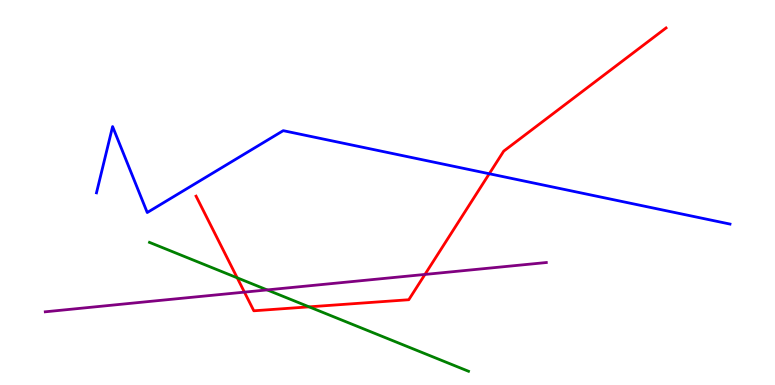[{'lines': ['blue', 'red'], 'intersections': [{'x': 6.31, 'y': 5.49}]}, {'lines': ['green', 'red'], 'intersections': [{'x': 3.06, 'y': 2.78}, {'x': 3.99, 'y': 2.03}]}, {'lines': ['purple', 'red'], 'intersections': [{'x': 3.15, 'y': 2.41}, {'x': 5.48, 'y': 2.87}]}, {'lines': ['blue', 'green'], 'intersections': []}, {'lines': ['blue', 'purple'], 'intersections': []}, {'lines': ['green', 'purple'], 'intersections': [{'x': 3.45, 'y': 2.47}]}]